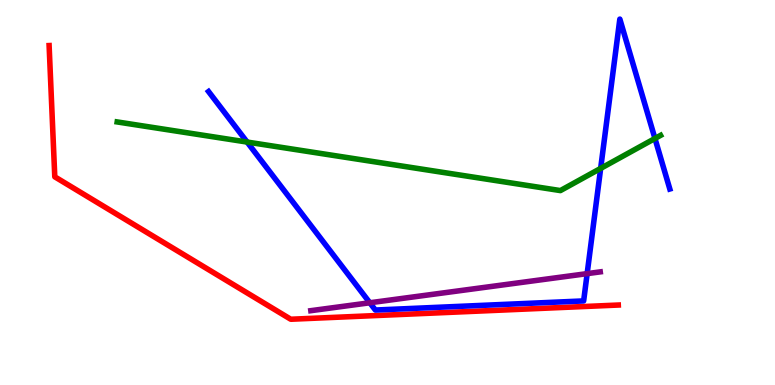[{'lines': ['blue', 'red'], 'intersections': []}, {'lines': ['green', 'red'], 'intersections': []}, {'lines': ['purple', 'red'], 'intersections': []}, {'lines': ['blue', 'green'], 'intersections': [{'x': 3.19, 'y': 6.31}, {'x': 7.75, 'y': 5.63}, {'x': 8.45, 'y': 6.4}]}, {'lines': ['blue', 'purple'], 'intersections': [{'x': 4.77, 'y': 2.14}, {'x': 7.58, 'y': 2.89}]}, {'lines': ['green', 'purple'], 'intersections': []}]